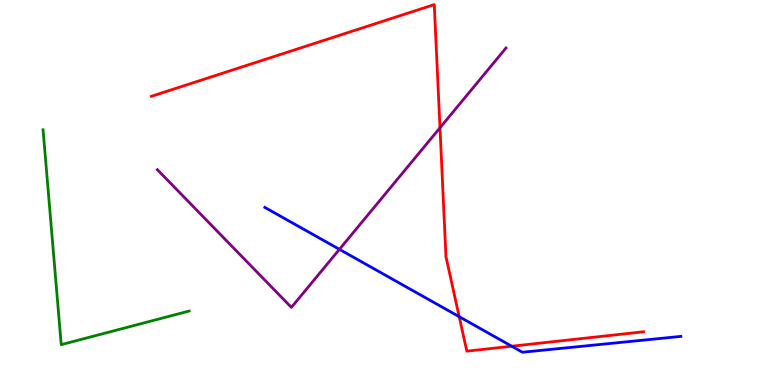[{'lines': ['blue', 'red'], 'intersections': [{'x': 5.93, 'y': 1.77}, {'x': 6.6, 'y': 1.01}]}, {'lines': ['green', 'red'], 'intersections': []}, {'lines': ['purple', 'red'], 'intersections': [{'x': 5.68, 'y': 6.68}]}, {'lines': ['blue', 'green'], 'intersections': []}, {'lines': ['blue', 'purple'], 'intersections': [{'x': 4.38, 'y': 3.52}]}, {'lines': ['green', 'purple'], 'intersections': []}]